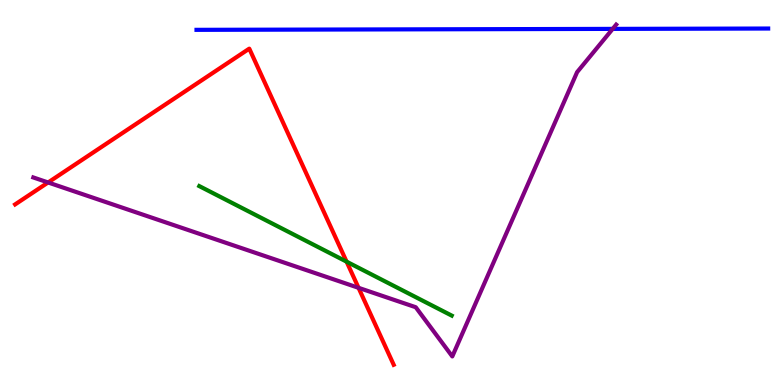[{'lines': ['blue', 'red'], 'intersections': []}, {'lines': ['green', 'red'], 'intersections': [{'x': 4.47, 'y': 3.2}]}, {'lines': ['purple', 'red'], 'intersections': [{'x': 0.621, 'y': 5.26}, {'x': 4.63, 'y': 2.52}]}, {'lines': ['blue', 'green'], 'intersections': []}, {'lines': ['blue', 'purple'], 'intersections': [{'x': 7.91, 'y': 9.25}]}, {'lines': ['green', 'purple'], 'intersections': []}]